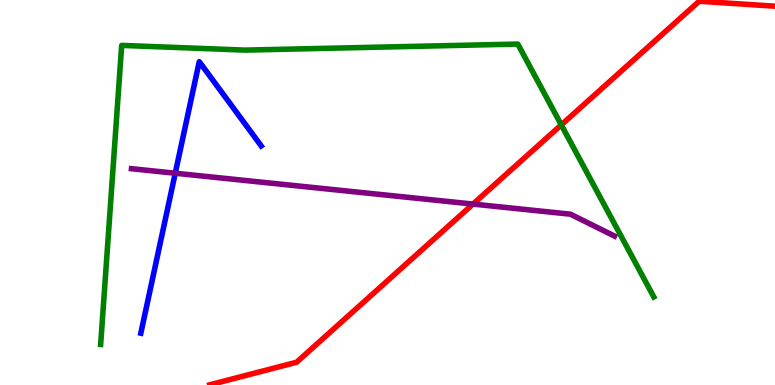[{'lines': ['blue', 'red'], 'intersections': []}, {'lines': ['green', 'red'], 'intersections': [{'x': 7.24, 'y': 6.76}]}, {'lines': ['purple', 'red'], 'intersections': [{'x': 6.1, 'y': 4.7}]}, {'lines': ['blue', 'green'], 'intersections': []}, {'lines': ['blue', 'purple'], 'intersections': [{'x': 2.26, 'y': 5.5}]}, {'lines': ['green', 'purple'], 'intersections': []}]